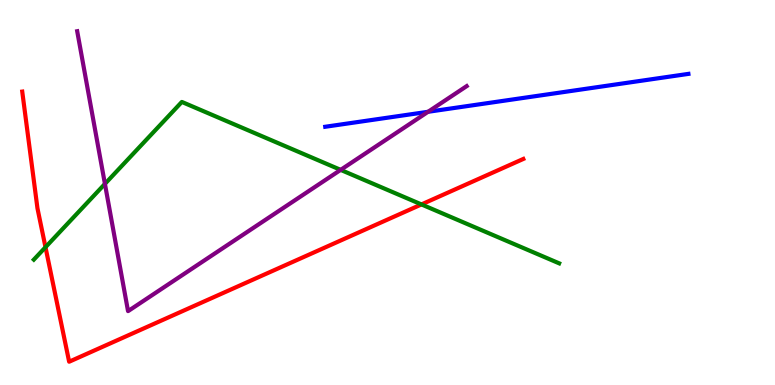[{'lines': ['blue', 'red'], 'intersections': []}, {'lines': ['green', 'red'], 'intersections': [{'x': 0.587, 'y': 3.58}, {'x': 5.44, 'y': 4.69}]}, {'lines': ['purple', 'red'], 'intersections': []}, {'lines': ['blue', 'green'], 'intersections': []}, {'lines': ['blue', 'purple'], 'intersections': [{'x': 5.52, 'y': 7.1}]}, {'lines': ['green', 'purple'], 'intersections': [{'x': 1.35, 'y': 5.22}, {'x': 4.4, 'y': 5.59}]}]